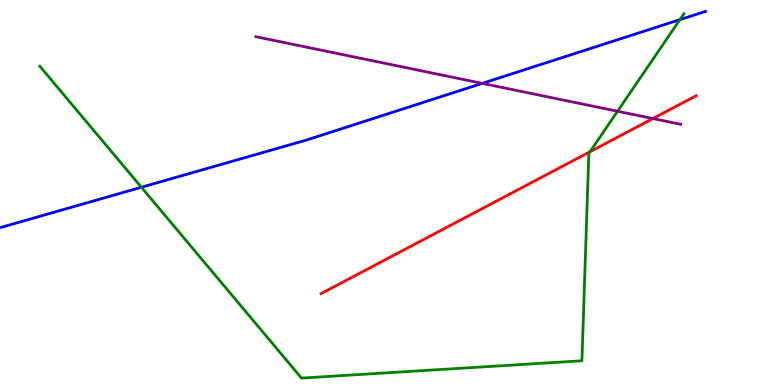[{'lines': ['blue', 'red'], 'intersections': []}, {'lines': ['green', 'red'], 'intersections': [{'x': 7.61, 'y': 6.06}]}, {'lines': ['purple', 'red'], 'intersections': [{'x': 8.42, 'y': 6.92}]}, {'lines': ['blue', 'green'], 'intersections': [{'x': 1.82, 'y': 5.14}, {'x': 8.77, 'y': 9.49}]}, {'lines': ['blue', 'purple'], 'intersections': [{'x': 6.22, 'y': 7.83}]}, {'lines': ['green', 'purple'], 'intersections': [{'x': 7.97, 'y': 7.11}]}]